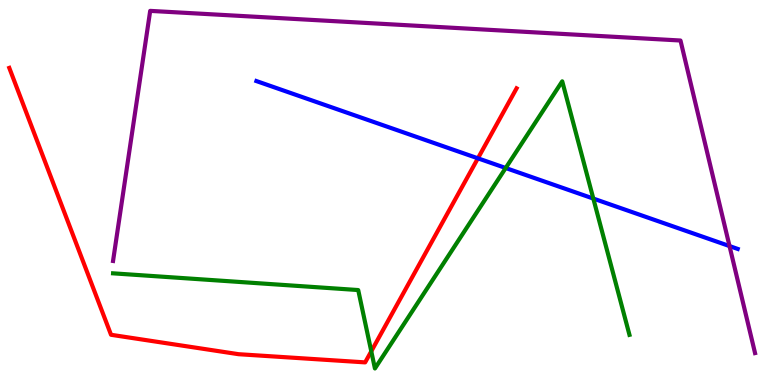[{'lines': ['blue', 'red'], 'intersections': [{'x': 6.17, 'y': 5.89}]}, {'lines': ['green', 'red'], 'intersections': [{'x': 4.79, 'y': 0.875}]}, {'lines': ['purple', 'red'], 'intersections': []}, {'lines': ['blue', 'green'], 'intersections': [{'x': 6.53, 'y': 5.64}, {'x': 7.66, 'y': 4.84}]}, {'lines': ['blue', 'purple'], 'intersections': [{'x': 9.41, 'y': 3.61}]}, {'lines': ['green', 'purple'], 'intersections': []}]